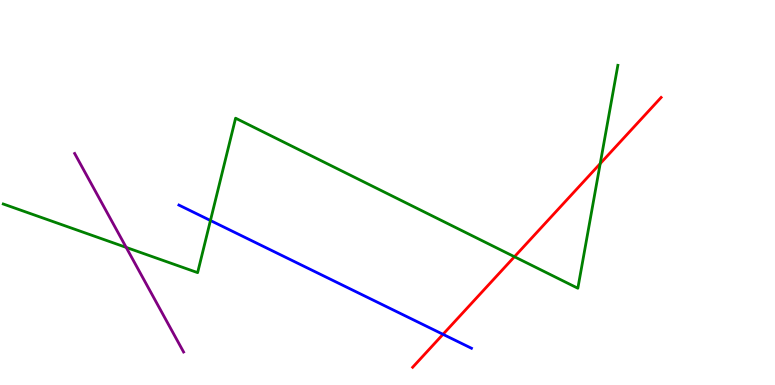[{'lines': ['blue', 'red'], 'intersections': [{'x': 5.72, 'y': 1.32}]}, {'lines': ['green', 'red'], 'intersections': [{'x': 6.64, 'y': 3.33}, {'x': 7.74, 'y': 5.75}]}, {'lines': ['purple', 'red'], 'intersections': []}, {'lines': ['blue', 'green'], 'intersections': [{'x': 2.72, 'y': 4.27}]}, {'lines': ['blue', 'purple'], 'intersections': []}, {'lines': ['green', 'purple'], 'intersections': [{'x': 1.63, 'y': 3.57}]}]